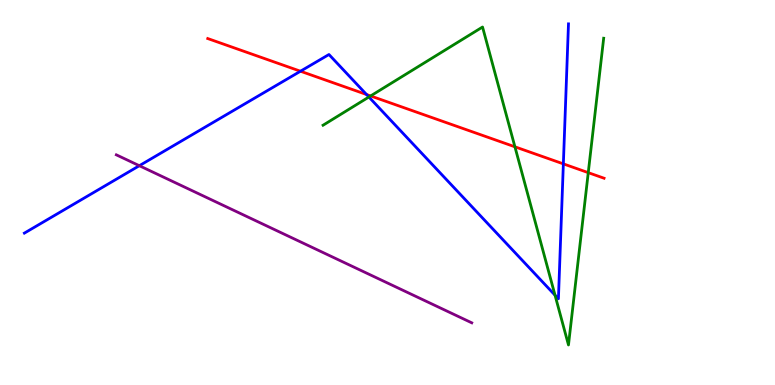[{'lines': ['blue', 'red'], 'intersections': [{'x': 3.88, 'y': 8.15}, {'x': 4.73, 'y': 7.55}, {'x': 7.27, 'y': 5.74}]}, {'lines': ['green', 'red'], 'intersections': [{'x': 4.78, 'y': 7.51}, {'x': 6.64, 'y': 6.19}, {'x': 7.59, 'y': 5.52}]}, {'lines': ['purple', 'red'], 'intersections': []}, {'lines': ['blue', 'green'], 'intersections': [{'x': 4.76, 'y': 7.48}, {'x': 7.16, 'y': 2.33}]}, {'lines': ['blue', 'purple'], 'intersections': [{'x': 1.8, 'y': 5.7}]}, {'lines': ['green', 'purple'], 'intersections': []}]